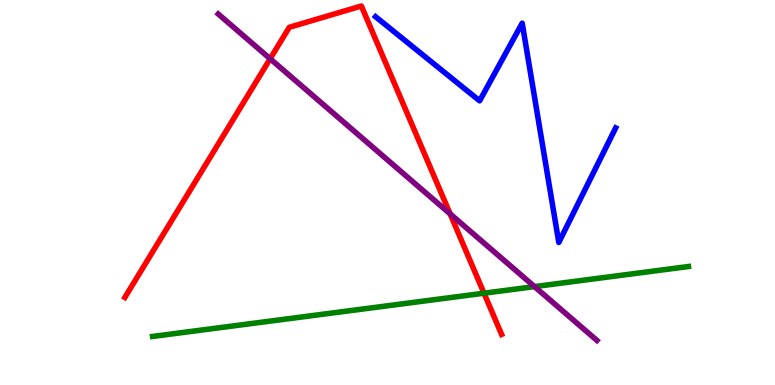[{'lines': ['blue', 'red'], 'intersections': []}, {'lines': ['green', 'red'], 'intersections': [{'x': 6.25, 'y': 2.38}]}, {'lines': ['purple', 'red'], 'intersections': [{'x': 3.49, 'y': 8.47}, {'x': 5.81, 'y': 4.44}]}, {'lines': ['blue', 'green'], 'intersections': []}, {'lines': ['blue', 'purple'], 'intersections': []}, {'lines': ['green', 'purple'], 'intersections': [{'x': 6.9, 'y': 2.56}]}]